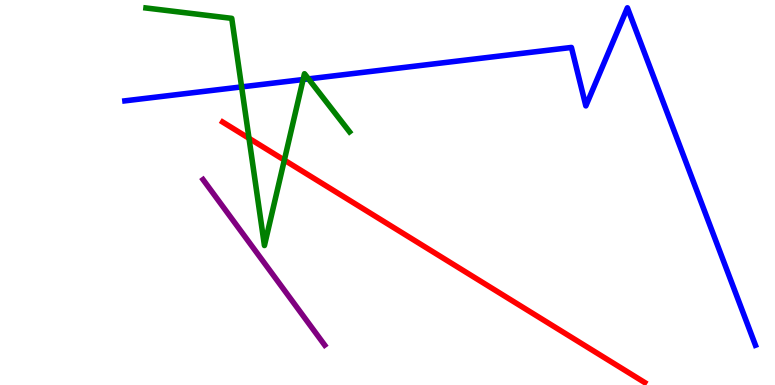[{'lines': ['blue', 'red'], 'intersections': []}, {'lines': ['green', 'red'], 'intersections': [{'x': 3.21, 'y': 6.41}, {'x': 3.67, 'y': 5.84}]}, {'lines': ['purple', 'red'], 'intersections': []}, {'lines': ['blue', 'green'], 'intersections': [{'x': 3.12, 'y': 7.74}, {'x': 3.91, 'y': 7.93}, {'x': 3.98, 'y': 7.95}]}, {'lines': ['blue', 'purple'], 'intersections': []}, {'lines': ['green', 'purple'], 'intersections': []}]